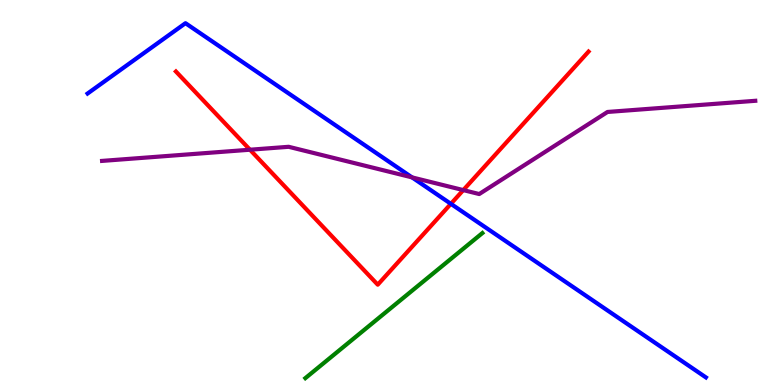[{'lines': ['blue', 'red'], 'intersections': [{'x': 5.82, 'y': 4.71}]}, {'lines': ['green', 'red'], 'intersections': []}, {'lines': ['purple', 'red'], 'intersections': [{'x': 3.23, 'y': 6.11}, {'x': 5.98, 'y': 5.06}]}, {'lines': ['blue', 'green'], 'intersections': []}, {'lines': ['blue', 'purple'], 'intersections': [{'x': 5.32, 'y': 5.39}]}, {'lines': ['green', 'purple'], 'intersections': []}]